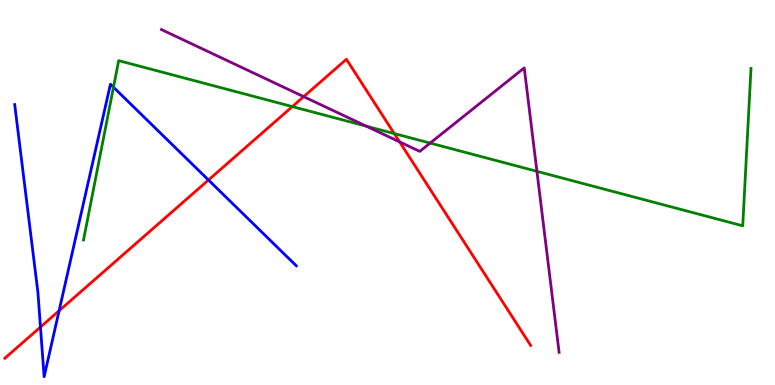[{'lines': ['blue', 'red'], 'intersections': [{'x': 0.522, 'y': 1.5}, {'x': 0.762, 'y': 1.93}, {'x': 2.69, 'y': 5.32}]}, {'lines': ['green', 'red'], 'intersections': [{'x': 3.77, 'y': 7.23}, {'x': 5.09, 'y': 6.53}]}, {'lines': ['purple', 'red'], 'intersections': [{'x': 3.92, 'y': 7.49}, {'x': 5.16, 'y': 6.31}]}, {'lines': ['blue', 'green'], 'intersections': [{'x': 1.46, 'y': 7.73}]}, {'lines': ['blue', 'purple'], 'intersections': []}, {'lines': ['green', 'purple'], 'intersections': [{'x': 4.73, 'y': 6.72}, {'x': 5.55, 'y': 6.28}, {'x': 6.93, 'y': 5.55}]}]